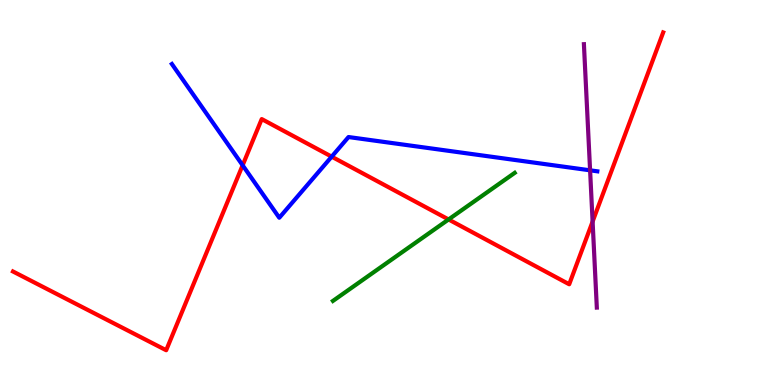[{'lines': ['blue', 'red'], 'intersections': [{'x': 3.13, 'y': 5.71}, {'x': 4.28, 'y': 5.93}]}, {'lines': ['green', 'red'], 'intersections': [{'x': 5.79, 'y': 4.3}]}, {'lines': ['purple', 'red'], 'intersections': [{'x': 7.65, 'y': 4.24}]}, {'lines': ['blue', 'green'], 'intersections': []}, {'lines': ['blue', 'purple'], 'intersections': [{'x': 7.61, 'y': 5.58}]}, {'lines': ['green', 'purple'], 'intersections': []}]